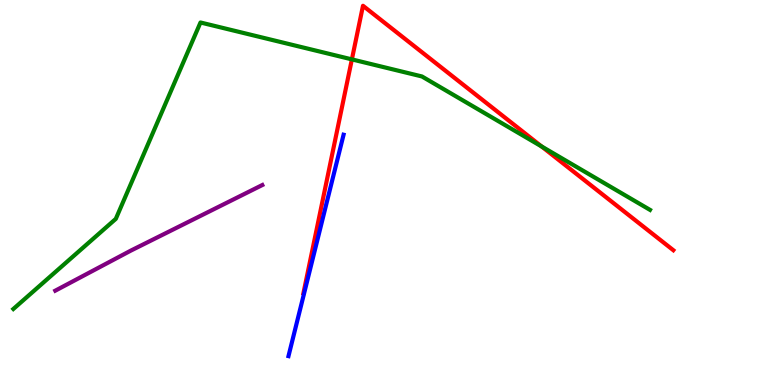[{'lines': ['blue', 'red'], 'intersections': []}, {'lines': ['green', 'red'], 'intersections': [{'x': 4.54, 'y': 8.46}, {'x': 6.99, 'y': 6.2}]}, {'lines': ['purple', 'red'], 'intersections': []}, {'lines': ['blue', 'green'], 'intersections': []}, {'lines': ['blue', 'purple'], 'intersections': []}, {'lines': ['green', 'purple'], 'intersections': []}]